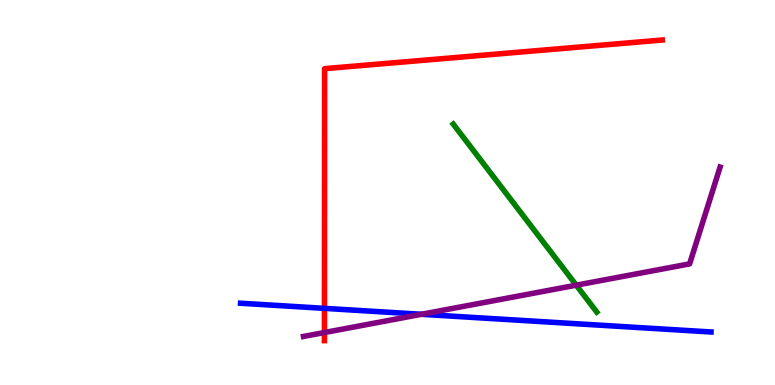[{'lines': ['blue', 'red'], 'intersections': [{'x': 4.19, 'y': 1.99}]}, {'lines': ['green', 'red'], 'intersections': []}, {'lines': ['purple', 'red'], 'intersections': [{'x': 4.19, 'y': 1.36}]}, {'lines': ['blue', 'green'], 'intersections': []}, {'lines': ['blue', 'purple'], 'intersections': [{'x': 5.44, 'y': 1.84}]}, {'lines': ['green', 'purple'], 'intersections': [{'x': 7.44, 'y': 2.59}]}]